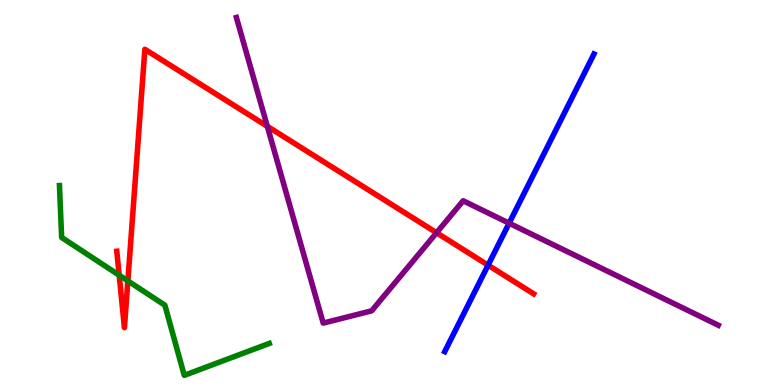[{'lines': ['blue', 'red'], 'intersections': [{'x': 6.3, 'y': 3.11}]}, {'lines': ['green', 'red'], 'intersections': [{'x': 1.54, 'y': 2.85}, {'x': 1.65, 'y': 2.7}]}, {'lines': ['purple', 'red'], 'intersections': [{'x': 3.45, 'y': 6.72}, {'x': 5.63, 'y': 3.95}]}, {'lines': ['blue', 'green'], 'intersections': []}, {'lines': ['blue', 'purple'], 'intersections': [{'x': 6.57, 'y': 4.2}]}, {'lines': ['green', 'purple'], 'intersections': []}]